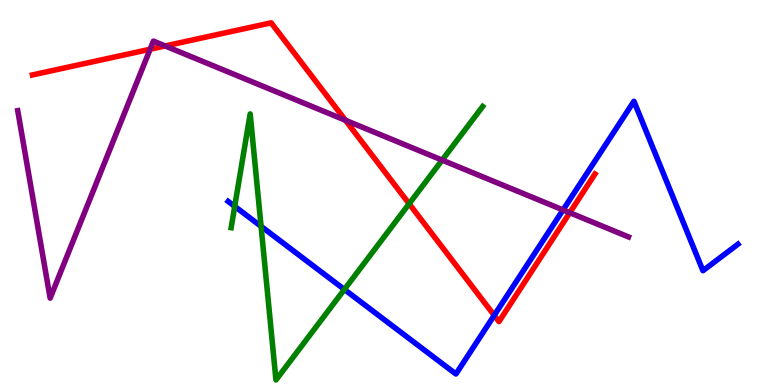[{'lines': ['blue', 'red'], 'intersections': [{'x': 6.38, 'y': 1.81}]}, {'lines': ['green', 'red'], 'intersections': [{'x': 5.28, 'y': 4.71}]}, {'lines': ['purple', 'red'], 'intersections': [{'x': 1.94, 'y': 8.72}, {'x': 2.13, 'y': 8.81}, {'x': 4.46, 'y': 6.88}, {'x': 7.35, 'y': 4.47}]}, {'lines': ['blue', 'green'], 'intersections': [{'x': 3.03, 'y': 4.64}, {'x': 3.37, 'y': 4.12}, {'x': 4.44, 'y': 2.48}]}, {'lines': ['blue', 'purple'], 'intersections': [{'x': 7.26, 'y': 4.55}]}, {'lines': ['green', 'purple'], 'intersections': [{'x': 5.71, 'y': 5.84}]}]